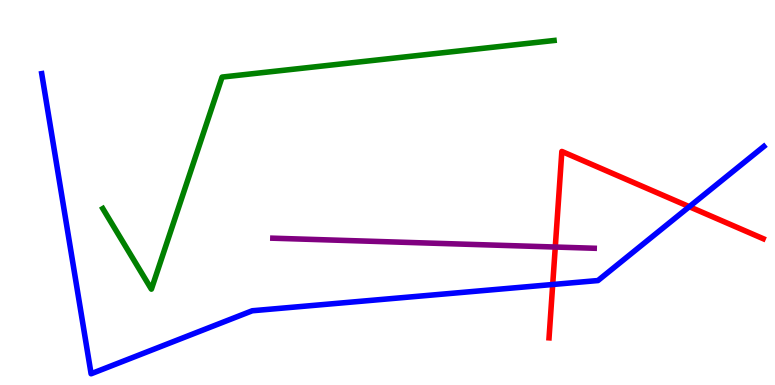[{'lines': ['blue', 'red'], 'intersections': [{'x': 7.13, 'y': 2.61}, {'x': 8.89, 'y': 4.63}]}, {'lines': ['green', 'red'], 'intersections': []}, {'lines': ['purple', 'red'], 'intersections': [{'x': 7.16, 'y': 3.58}]}, {'lines': ['blue', 'green'], 'intersections': []}, {'lines': ['blue', 'purple'], 'intersections': []}, {'lines': ['green', 'purple'], 'intersections': []}]